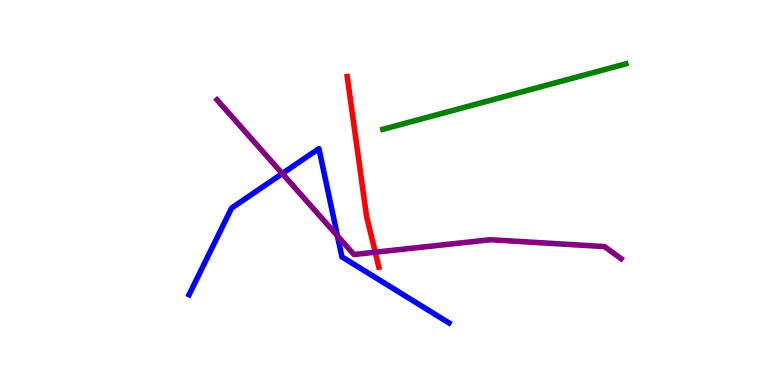[{'lines': ['blue', 'red'], 'intersections': []}, {'lines': ['green', 'red'], 'intersections': []}, {'lines': ['purple', 'red'], 'intersections': [{'x': 4.84, 'y': 3.45}]}, {'lines': ['blue', 'green'], 'intersections': []}, {'lines': ['blue', 'purple'], 'intersections': [{'x': 3.64, 'y': 5.49}, {'x': 4.35, 'y': 3.87}]}, {'lines': ['green', 'purple'], 'intersections': []}]